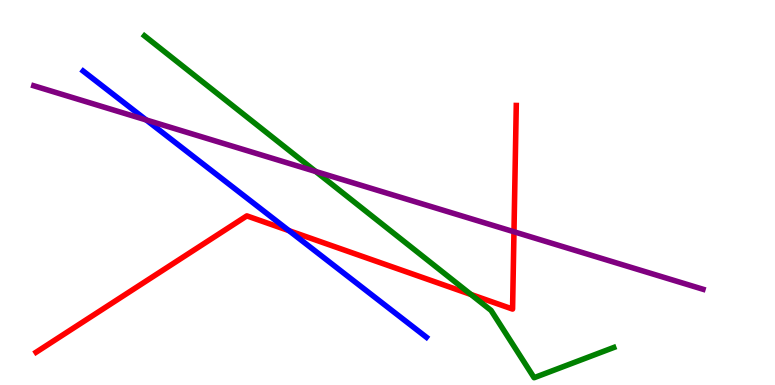[{'lines': ['blue', 'red'], 'intersections': [{'x': 3.73, 'y': 4.01}]}, {'lines': ['green', 'red'], 'intersections': [{'x': 6.08, 'y': 2.35}]}, {'lines': ['purple', 'red'], 'intersections': [{'x': 6.63, 'y': 3.98}]}, {'lines': ['blue', 'green'], 'intersections': []}, {'lines': ['blue', 'purple'], 'intersections': [{'x': 1.89, 'y': 6.88}]}, {'lines': ['green', 'purple'], 'intersections': [{'x': 4.07, 'y': 5.55}]}]